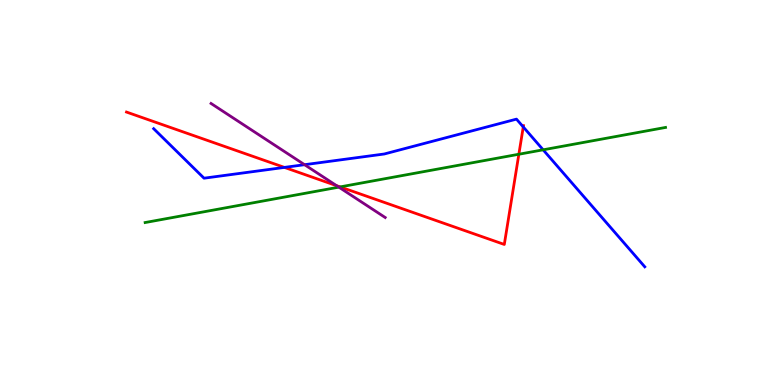[{'lines': ['blue', 'red'], 'intersections': [{'x': 3.67, 'y': 5.65}, {'x': 6.75, 'y': 6.7}]}, {'lines': ['green', 'red'], 'intersections': [{'x': 4.39, 'y': 5.15}, {'x': 6.69, 'y': 5.99}]}, {'lines': ['purple', 'red'], 'intersections': [{'x': 4.34, 'y': 5.18}]}, {'lines': ['blue', 'green'], 'intersections': [{'x': 7.01, 'y': 6.11}]}, {'lines': ['blue', 'purple'], 'intersections': [{'x': 3.93, 'y': 5.72}]}, {'lines': ['green', 'purple'], 'intersections': [{'x': 4.37, 'y': 5.14}]}]